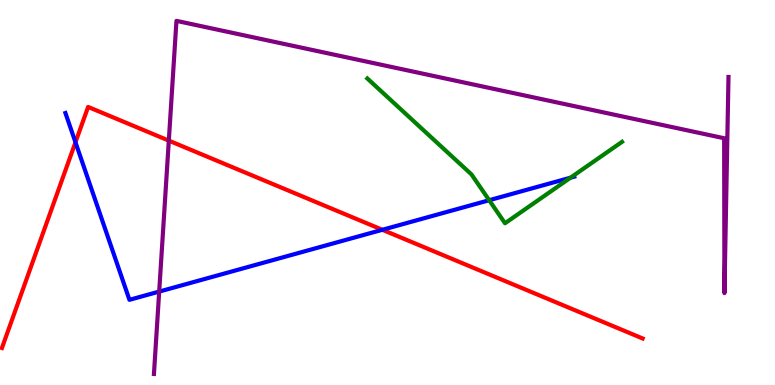[{'lines': ['blue', 'red'], 'intersections': [{'x': 0.974, 'y': 6.3}, {'x': 4.93, 'y': 4.03}]}, {'lines': ['green', 'red'], 'intersections': []}, {'lines': ['purple', 'red'], 'intersections': [{'x': 2.18, 'y': 6.35}]}, {'lines': ['blue', 'green'], 'intersections': [{'x': 6.31, 'y': 4.8}, {'x': 7.36, 'y': 5.38}]}, {'lines': ['blue', 'purple'], 'intersections': [{'x': 2.05, 'y': 2.43}]}, {'lines': ['green', 'purple'], 'intersections': []}]